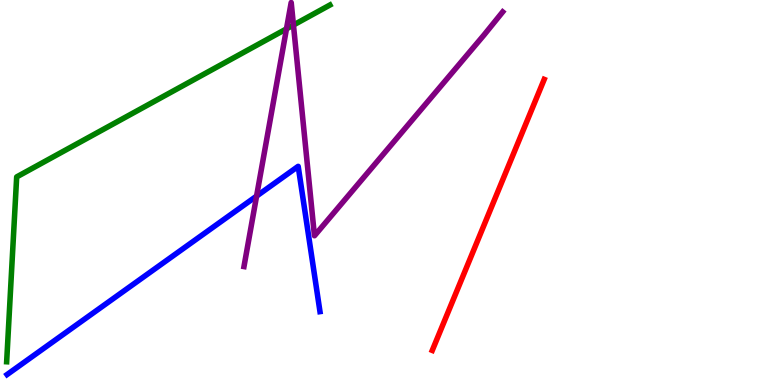[{'lines': ['blue', 'red'], 'intersections': []}, {'lines': ['green', 'red'], 'intersections': []}, {'lines': ['purple', 'red'], 'intersections': []}, {'lines': ['blue', 'green'], 'intersections': []}, {'lines': ['blue', 'purple'], 'intersections': [{'x': 3.31, 'y': 4.91}]}, {'lines': ['green', 'purple'], 'intersections': [{'x': 3.7, 'y': 9.25}, {'x': 3.79, 'y': 9.35}]}]